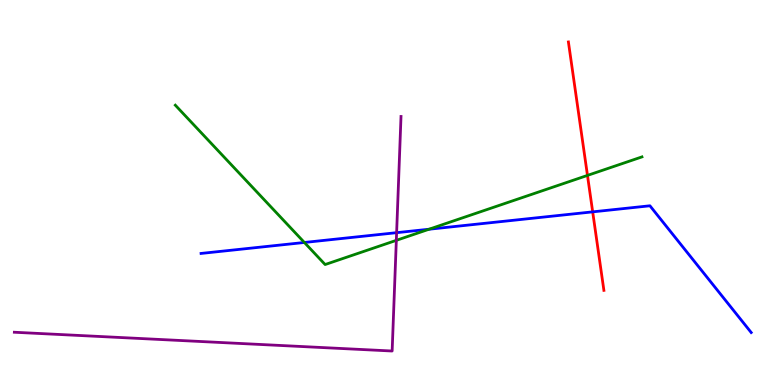[{'lines': ['blue', 'red'], 'intersections': [{'x': 7.65, 'y': 4.5}]}, {'lines': ['green', 'red'], 'intersections': [{'x': 7.58, 'y': 5.44}]}, {'lines': ['purple', 'red'], 'intersections': []}, {'lines': ['blue', 'green'], 'intersections': [{'x': 3.93, 'y': 3.7}, {'x': 5.54, 'y': 4.05}]}, {'lines': ['blue', 'purple'], 'intersections': [{'x': 5.12, 'y': 3.96}]}, {'lines': ['green', 'purple'], 'intersections': [{'x': 5.11, 'y': 3.76}]}]